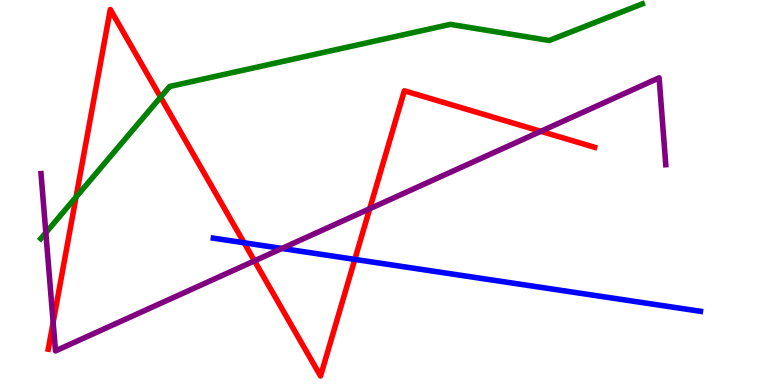[{'lines': ['blue', 'red'], 'intersections': [{'x': 3.15, 'y': 3.69}, {'x': 4.58, 'y': 3.26}]}, {'lines': ['green', 'red'], 'intersections': [{'x': 0.981, 'y': 4.88}, {'x': 2.07, 'y': 7.48}]}, {'lines': ['purple', 'red'], 'intersections': [{'x': 0.686, 'y': 1.63}, {'x': 3.28, 'y': 3.22}, {'x': 4.77, 'y': 4.58}, {'x': 6.98, 'y': 6.59}]}, {'lines': ['blue', 'green'], 'intersections': []}, {'lines': ['blue', 'purple'], 'intersections': [{'x': 3.64, 'y': 3.55}]}, {'lines': ['green', 'purple'], 'intersections': [{'x': 0.591, 'y': 3.96}]}]